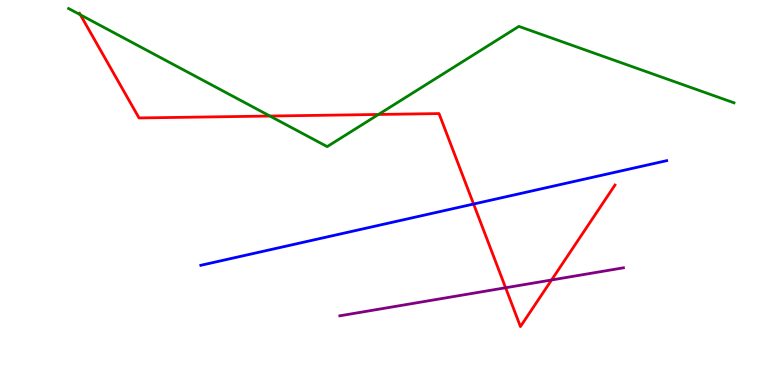[{'lines': ['blue', 'red'], 'intersections': [{'x': 6.11, 'y': 4.7}]}, {'lines': ['green', 'red'], 'intersections': [{'x': 1.04, 'y': 9.62}, {'x': 3.48, 'y': 6.99}, {'x': 4.88, 'y': 7.03}]}, {'lines': ['purple', 'red'], 'intersections': [{'x': 6.52, 'y': 2.53}, {'x': 7.12, 'y': 2.73}]}, {'lines': ['blue', 'green'], 'intersections': []}, {'lines': ['blue', 'purple'], 'intersections': []}, {'lines': ['green', 'purple'], 'intersections': []}]